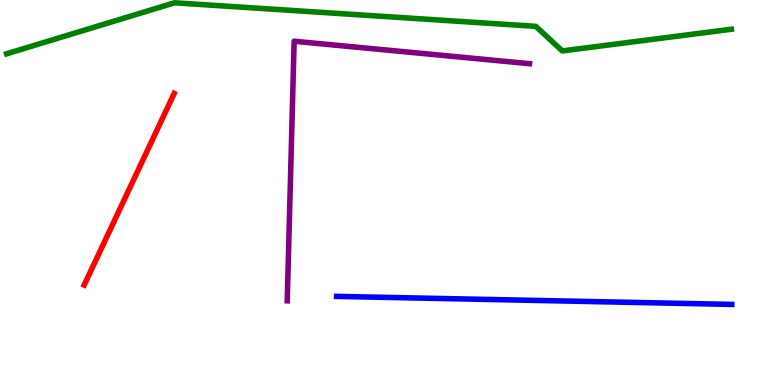[{'lines': ['blue', 'red'], 'intersections': []}, {'lines': ['green', 'red'], 'intersections': []}, {'lines': ['purple', 'red'], 'intersections': []}, {'lines': ['blue', 'green'], 'intersections': []}, {'lines': ['blue', 'purple'], 'intersections': []}, {'lines': ['green', 'purple'], 'intersections': []}]